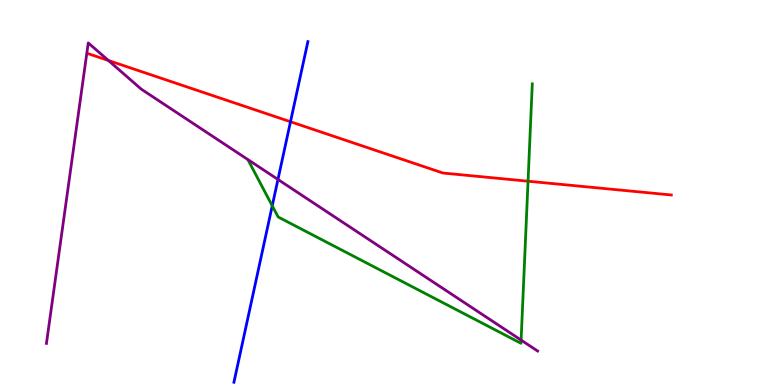[{'lines': ['blue', 'red'], 'intersections': [{'x': 3.75, 'y': 6.84}]}, {'lines': ['green', 'red'], 'intersections': [{'x': 6.81, 'y': 5.29}]}, {'lines': ['purple', 'red'], 'intersections': [{'x': 1.4, 'y': 8.43}]}, {'lines': ['blue', 'green'], 'intersections': [{'x': 3.51, 'y': 4.65}]}, {'lines': ['blue', 'purple'], 'intersections': [{'x': 3.59, 'y': 5.34}]}, {'lines': ['green', 'purple'], 'intersections': [{'x': 6.72, 'y': 1.17}]}]